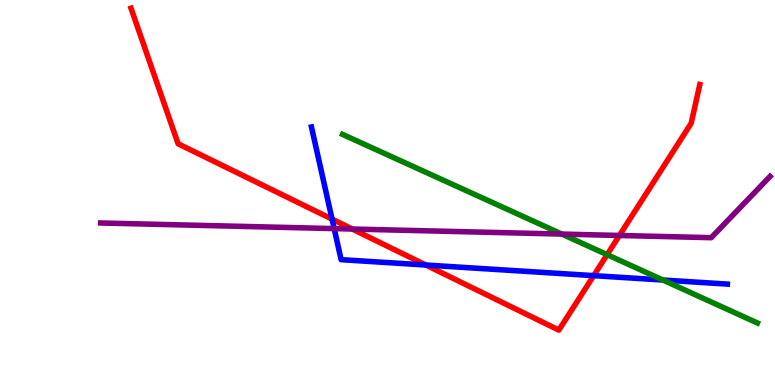[{'lines': ['blue', 'red'], 'intersections': [{'x': 4.28, 'y': 4.31}, {'x': 5.49, 'y': 3.12}, {'x': 7.66, 'y': 2.84}]}, {'lines': ['green', 'red'], 'intersections': [{'x': 7.83, 'y': 3.39}]}, {'lines': ['purple', 'red'], 'intersections': [{'x': 4.55, 'y': 4.05}, {'x': 7.99, 'y': 3.88}]}, {'lines': ['blue', 'green'], 'intersections': [{'x': 8.55, 'y': 2.73}]}, {'lines': ['blue', 'purple'], 'intersections': [{'x': 4.31, 'y': 4.06}]}, {'lines': ['green', 'purple'], 'intersections': [{'x': 7.25, 'y': 3.92}]}]